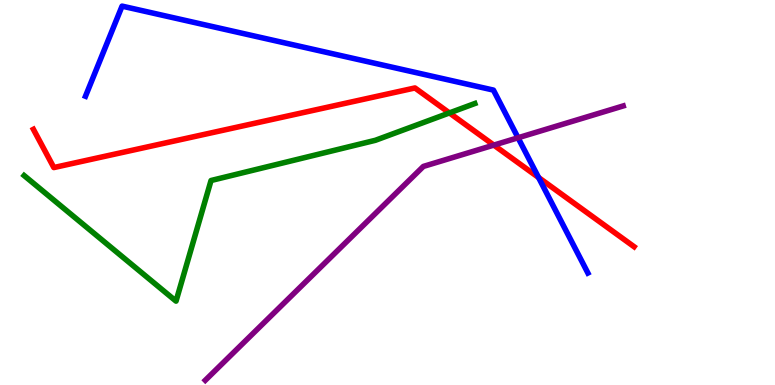[{'lines': ['blue', 'red'], 'intersections': [{'x': 6.95, 'y': 5.39}]}, {'lines': ['green', 'red'], 'intersections': [{'x': 5.8, 'y': 7.07}]}, {'lines': ['purple', 'red'], 'intersections': [{'x': 6.37, 'y': 6.23}]}, {'lines': ['blue', 'green'], 'intersections': []}, {'lines': ['blue', 'purple'], 'intersections': [{'x': 6.68, 'y': 6.42}]}, {'lines': ['green', 'purple'], 'intersections': []}]